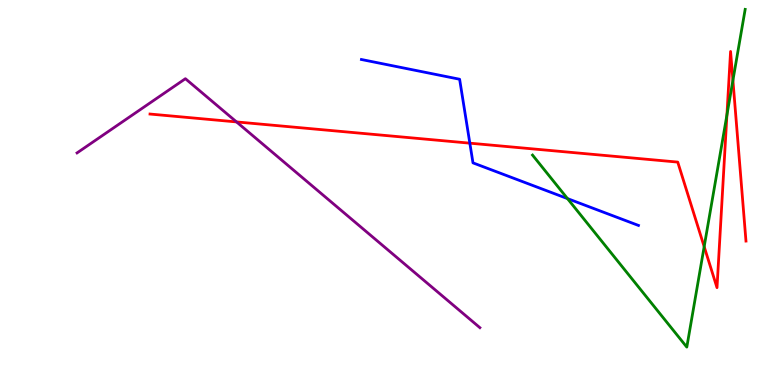[{'lines': ['blue', 'red'], 'intersections': [{'x': 6.06, 'y': 6.28}]}, {'lines': ['green', 'red'], 'intersections': [{'x': 9.09, 'y': 3.59}, {'x': 9.38, 'y': 7.01}, {'x': 9.46, 'y': 7.91}]}, {'lines': ['purple', 'red'], 'intersections': [{'x': 3.05, 'y': 6.83}]}, {'lines': ['blue', 'green'], 'intersections': [{'x': 7.32, 'y': 4.84}]}, {'lines': ['blue', 'purple'], 'intersections': []}, {'lines': ['green', 'purple'], 'intersections': []}]